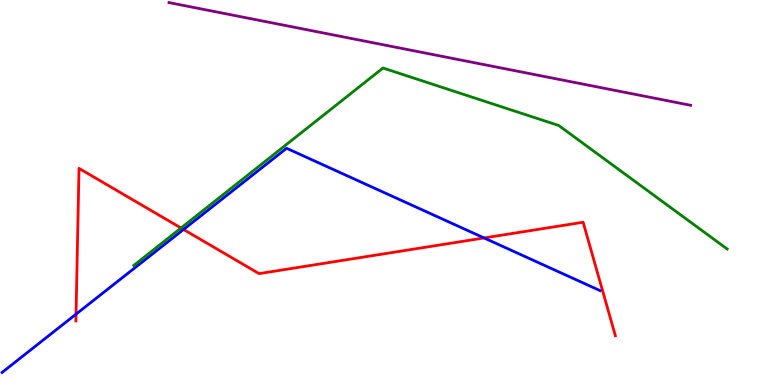[{'lines': ['blue', 'red'], 'intersections': [{'x': 0.981, 'y': 1.84}, {'x': 2.37, 'y': 4.04}, {'x': 6.25, 'y': 3.82}]}, {'lines': ['green', 'red'], 'intersections': [{'x': 2.34, 'y': 4.08}]}, {'lines': ['purple', 'red'], 'intersections': []}, {'lines': ['blue', 'green'], 'intersections': []}, {'lines': ['blue', 'purple'], 'intersections': []}, {'lines': ['green', 'purple'], 'intersections': []}]